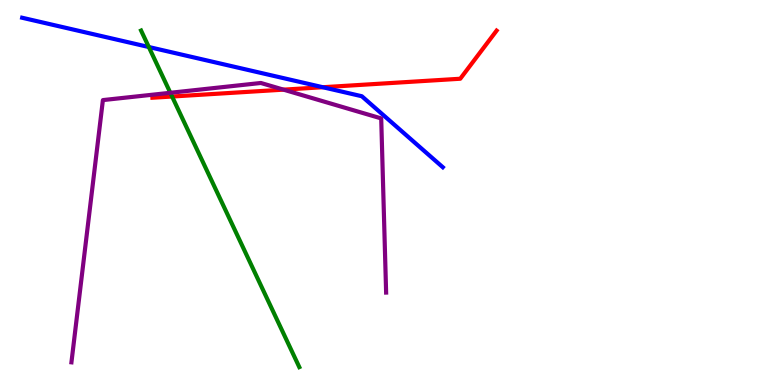[{'lines': ['blue', 'red'], 'intersections': [{'x': 4.17, 'y': 7.73}]}, {'lines': ['green', 'red'], 'intersections': [{'x': 2.22, 'y': 7.49}]}, {'lines': ['purple', 'red'], 'intersections': [{'x': 3.66, 'y': 7.67}]}, {'lines': ['blue', 'green'], 'intersections': [{'x': 1.92, 'y': 8.78}]}, {'lines': ['blue', 'purple'], 'intersections': []}, {'lines': ['green', 'purple'], 'intersections': [{'x': 2.2, 'y': 7.59}]}]